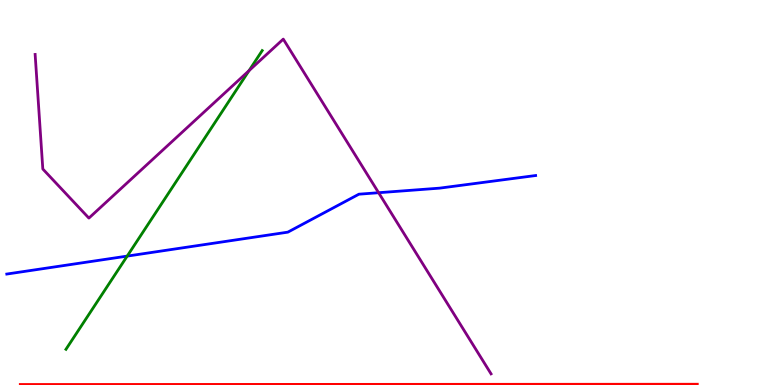[{'lines': ['blue', 'red'], 'intersections': []}, {'lines': ['green', 'red'], 'intersections': []}, {'lines': ['purple', 'red'], 'intersections': []}, {'lines': ['blue', 'green'], 'intersections': [{'x': 1.64, 'y': 3.35}]}, {'lines': ['blue', 'purple'], 'intersections': [{'x': 4.89, 'y': 4.99}]}, {'lines': ['green', 'purple'], 'intersections': [{'x': 3.21, 'y': 8.17}]}]